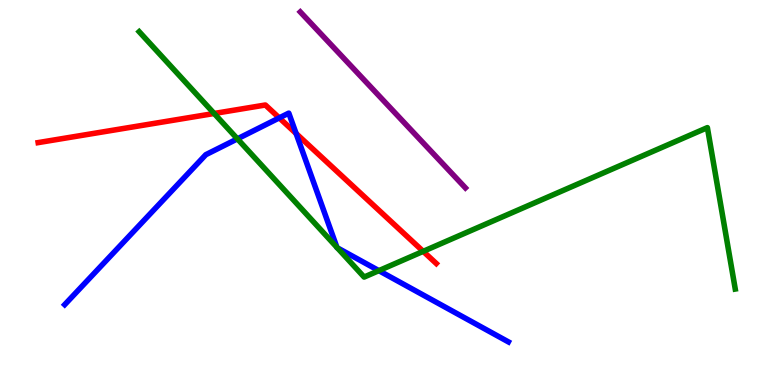[{'lines': ['blue', 'red'], 'intersections': [{'x': 3.6, 'y': 6.94}, {'x': 3.82, 'y': 6.53}]}, {'lines': ['green', 'red'], 'intersections': [{'x': 2.76, 'y': 7.05}, {'x': 5.46, 'y': 3.47}]}, {'lines': ['purple', 'red'], 'intersections': []}, {'lines': ['blue', 'green'], 'intersections': [{'x': 3.06, 'y': 6.39}, {'x': 4.35, 'y': 3.57}, {'x': 4.35, 'y': 3.56}, {'x': 4.89, 'y': 2.97}]}, {'lines': ['blue', 'purple'], 'intersections': []}, {'lines': ['green', 'purple'], 'intersections': []}]